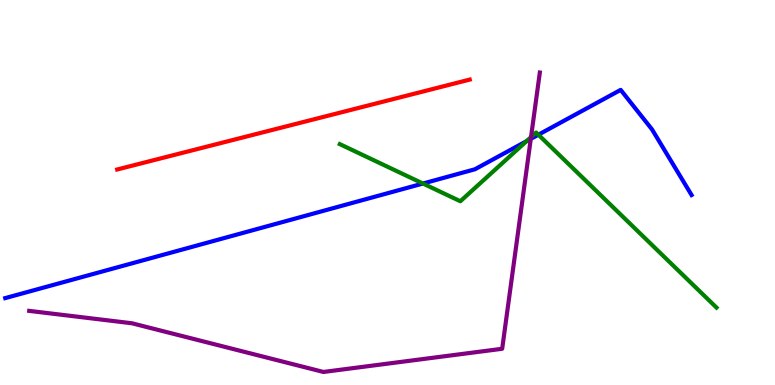[{'lines': ['blue', 'red'], 'intersections': []}, {'lines': ['green', 'red'], 'intersections': []}, {'lines': ['purple', 'red'], 'intersections': []}, {'lines': ['blue', 'green'], 'intersections': [{'x': 5.46, 'y': 5.23}, {'x': 6.79, 'y': 6.33}, {'x': 6.95, 'y': 6.5}]}, {'lines': ['blue', 'purple'], 'intersections': [{'x': 6.85, 'y': 6.39}]}, {'lines': ['green', 'purple'], 'intersections': [{'x': 6.85, 'y': 6.44}]}]